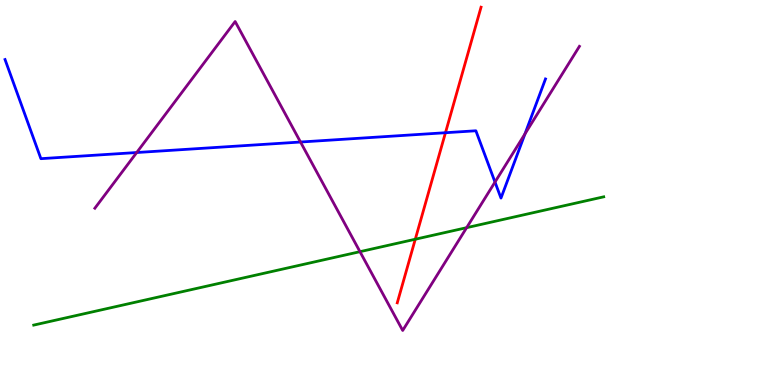[{'lines': ['blue', 'red'], 'intersections': [{'x': 5.75, 'y': 6.55}]}, {'lines': ['green', 'red'], 'intersections': [{'x': 5.36, 'y': 3.79}]}, {'lines': ['purple', 'red'], 'intersections': []}, {'lines': ['blue', 'green'], 'intersections': []}, {'lines': ['blue', 'purple'], 'intersections': [{'x': 1.76, 'y': 6.04}, {'x': 3.88, 'y': 6.31}, {'x': 6.39, 'y': 5.27}, {'x': 6.77, 'y': 6.52}]}, {'lines': ['green', 'purple'], 'intersections': [{'x': 4.64, 'y': 3.46}, {'x': 6.02, 'y': 4.09}]}]